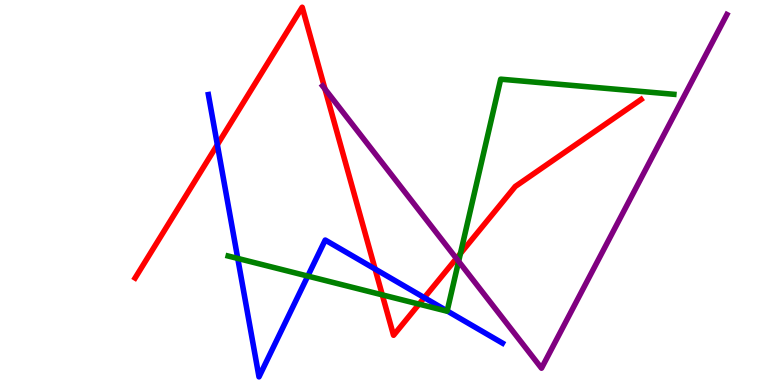[{'lines': ['blue', 'red'], 'intersections': [{'x': 2.8, 'y': 6.24}, {'x': 4.84, 'y': 3.01}, {'x': 5.48, 'y': 2.27}]}, {'lines': ['green', 'red'], 'intersections': [{'x': 4.93, 'y': 2.34}, {'x': 5.41, 'y': 2.1}, {'x': 5.94, 'y': 3.42}]}, {'lines': ['purple', 'red'], 'intersections': [{'x': 4.19, 'y': 7.69}, {'x': 5.89, 'y': 3.29}]}, {'lines': ['blue', 'green'], 'intersections': [{'x': 3.07, 'y': 3.29}, {'x': 3.97, 'y': 2.83}, {'x': 5.77, 'y': 1.92}]}, {'lines': ['blue', 'purple'], 'intersections': []}, {'lines': ['green', 'purple'], 'intersections': [{'x': 5.92, 'y': 3.21}]}]